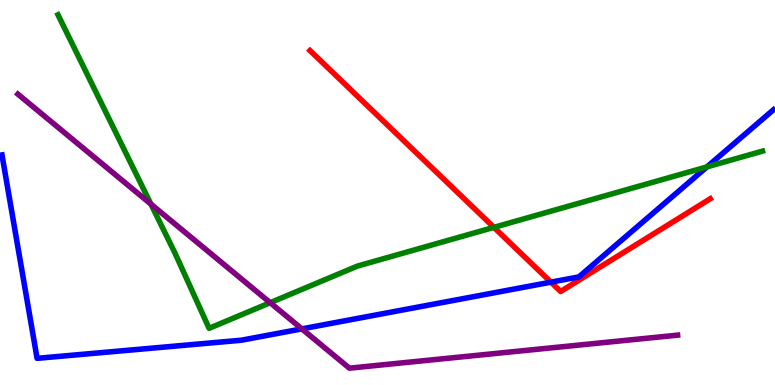[{'lines': ['blue', 'red'], 'intersections': [{'x': 7.11, 'y': 2.67}]}, {'lines': ['green', 'red'], 'intersections': [{'x': 6.37, 'y': 4.09}]}, {'lines': ['purple', 'red'], 'intersections': []}, {'lines': ['blue', 'green'], 'intersections': [{'x': 9.12, 'y': 5.67}]}, {'lines': ['blue', 'purple'], 'intersections': [{'x': 3.9, 'y': 1.46}]}, {'lines': ['green', 'purple'], 'intersections': [{'x': 1.95, 'y': 4.7}, {'x': 3.49, 'y': 2.14}]}]